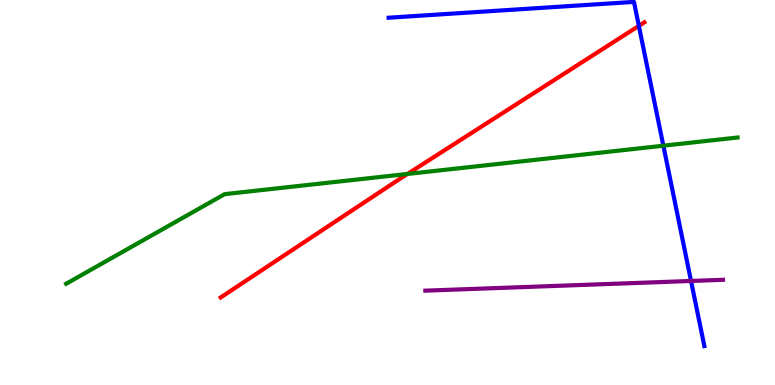[{'lines': ['blue', 'red'], 'intersections': [{'x': 8.24, 'y': 9.33}]}, {'lines': ['green', 'red'], 'intersections': [{'x': 5.26, 'y': 5.48}]}, {'lines': ['purple', 'red'], 'intersections': []}, {'lines': ['blue', 'green'], 'intersections': [{'x': 8.56, 'y': 6.22}]}, {'lines': ['blue', 'purple'], 'intersections': [{'x': 8.92, 'y': 2.7}]}, {'lines': ['green', 'purple'], 'intersections': []}]